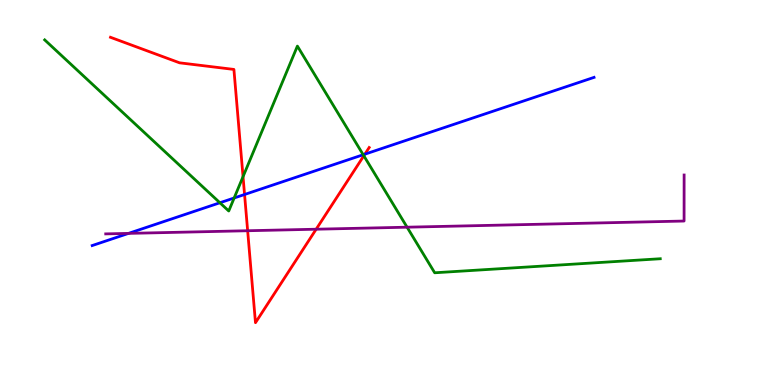[{'lines': ['blue', 'red'], 'intersections': [{'x': 3.16, 'y': 4.95}, {'x': 4.71, 'y': 6.0}]}, {'lines': ['green', 'red'], 'intersections': [{'x': 3.14, 'y': 5.41}, {'x': 4.69, 'y': 5.95}]}, {'lines': ['purple', 'red'], 'intersections': [{'x': 3.2, 'y': 4.01}, {'x': 4.08, 'y': 4.05}]}, {'lines': ['blue', 'green'], 'intersections': [{'x': 2.84, 'y': 4.73}, {'x': 3.02, 'y': 4.86}, {'x': 4.69, 'y': 5.98}]}, {'lines': ['blue', 'purple'], 'intersections': [{'x': 1.66, 'y': 3.94}]}, {'lines': ['green', 'purple'], 'intersections': [{'x': 5.25, 'y': 4.1}]}]